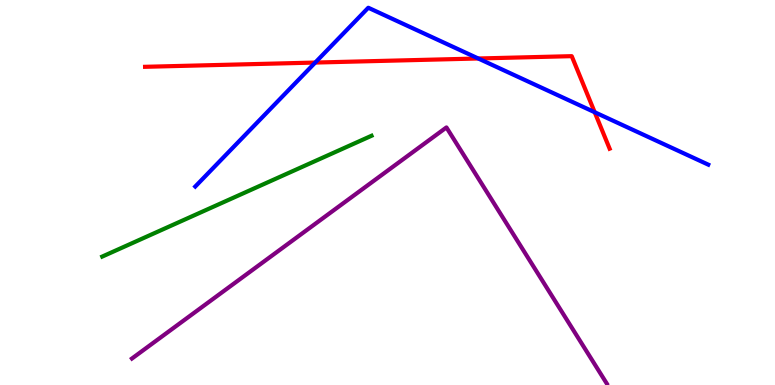[{'lines': ['blue', 'red'], 'intersections': [{'x': 4.07, 'y': 8.38}, {'x': 6.17, 'y': 8.48}, {'x': 7.67, 'y': 7.09}]}, {'lines': ['green', 'red'], 'intersections': []}, {'lines': ['purple', 'red'], 'intersections': []}, {'lines': ['blue', 'green'], 'intersections': []}, {'lines': ['blue', 'purple'], 'intersections': []}, {'lines': ['green', 'purple'], 'intersections': []}]